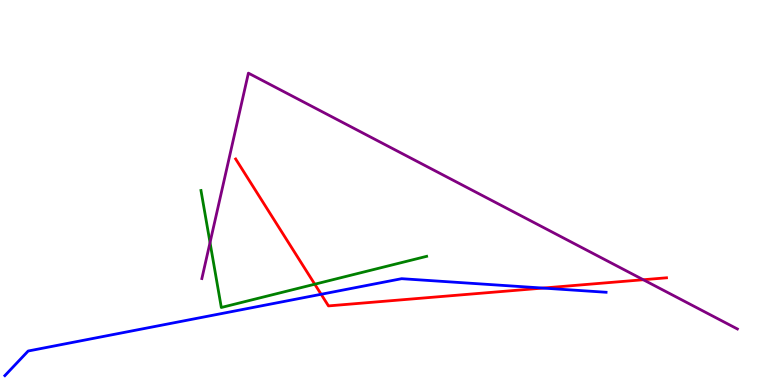[{'lines': ['blue', 'red'], 'intersections': [{'x': 4.14, 'y': 2.36}, {'x': 7.01, 'y': 2.52}]}, {'lines': ['green', 'red'], 'intersections': [{'x': 4.06, 'y': 2.62}]}, {'lines': ['purple', 'red'], 'intersections': [{'x': 8.3, 'y': 2.73}]}, {'lines': ['blue', 'green'], 'intersections': []}, {'lines': ['blue', 'purple'], 'intersections': []}, {'lines': ['green', 'purple'], 'intersections': [{'x': 2.71, 'y': 3.7}]}]